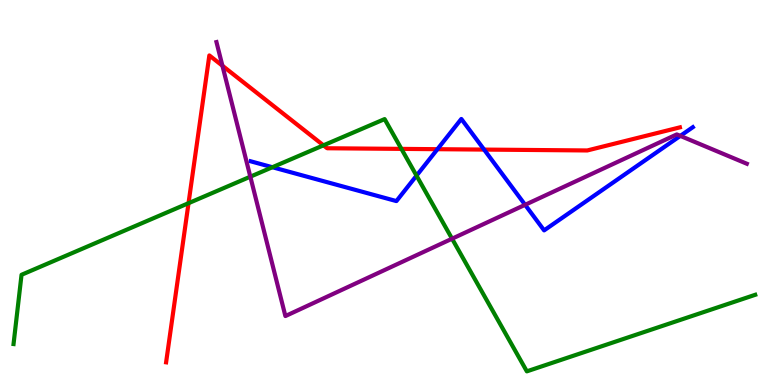[{'lines': ['blue', 'red'], 'intersections': [{'x': 5.64, 'y': 6.12}, {'x': 6.25, 'y': 6.11}]}, {'lines': ['green', 'red'], 'intersections': [{'x': 2.43, 'y': 4.72}, {'x': 4.17, 'y': 6.23}, {'x': 5.18, 'y': 6.13}]}, {'lines': ['purple', 'red'], 'intersections': [{'x': 2.87, 'y': 8.29}]}, {'lines': ['blue', 'green'], 'intersections': [{'x': 3.51, 'y': 5.66}, {'x': 5.37, 'y': 5.44}]}, {'lines': ['blue', 'purple'], 'intersections': [{'x': 6.78, 'y': 4.68}, {'x': 8.78, 'y': 6.47}]}, {'lines': ['green', 'purple'], 'intersections': [{'x': 3.23, 'y': 5.41}, {'x': 5.83, 'y': 3.8}]}]